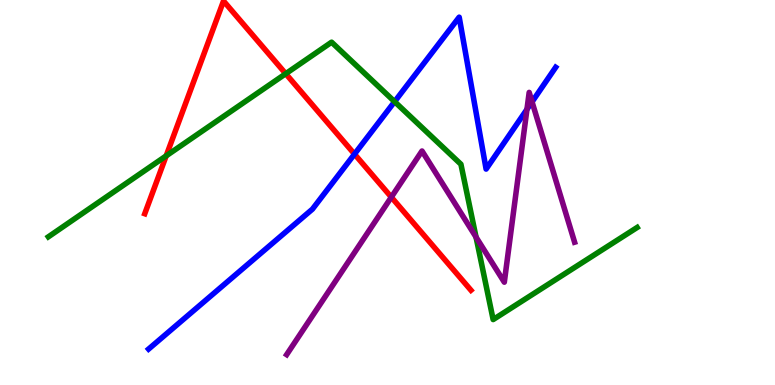[{'lines': ['blue', 'red'], 'intersections': [{'x': 4.57, 'y': 6.0}]}, {'lines': ['green', 'red'], 'intersections': [{'x': 2.14, 'y': 5.95}, {'x': 3.69, 'y': 8.09}]}, {'lines': ['purple', 'red'], 'intersections': [{'x': 5.05, 'y': 4.88}]}, {'lines': ['blue', 'green'], 'intersections': [{'x': 5.09, 'y': 7.36}]}, {'lines': ['blue', 'purple'], 'intersections': [{'x': 6.8, 'y': 7.16}, {'x': 6.87, 'y': 7.35}]}, {'lines': ['green', 'purple'], 'intersections': [{'x': 6.14, 'y': 3.84}]}]